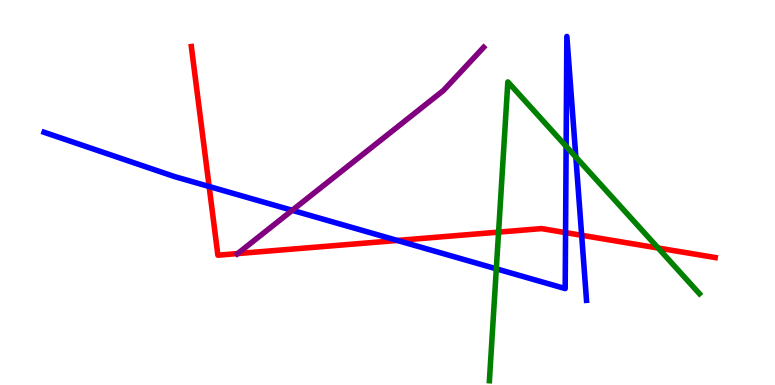[{'lines': ['blue', 'red'], 'intersections': [{'x': 2.7, 'y': 5.16}, {'x': 5.13, 'y': 3.75}, {'x': 7.3, 'y': 3.96}, {'x': 7.51, 'y': 3.89}]}, {'lines': ['green', 'red'], 'intersections': [{'x': 6.43, 'y': 3.97}, {'x': 8.49, 'y': 3.56}]}, {'lines': ['purple', 'red'], 'intersections': [{'x': 3.07, 'y': 3.41}]}, {'lines': ['blue', 'green'], 'intersections': [{'x': 6.4, 'y': 3.02}, {'x': 7.3, 'y': 6.2}, {'x': 7.43, 'y': 5.92}]}, {'lines': ['blue', 'purple'], 'intersections': [{'x': 3.77, 'y': 4.54}]}, {'lines': ['green', 'purple'], 'intersections': []}]